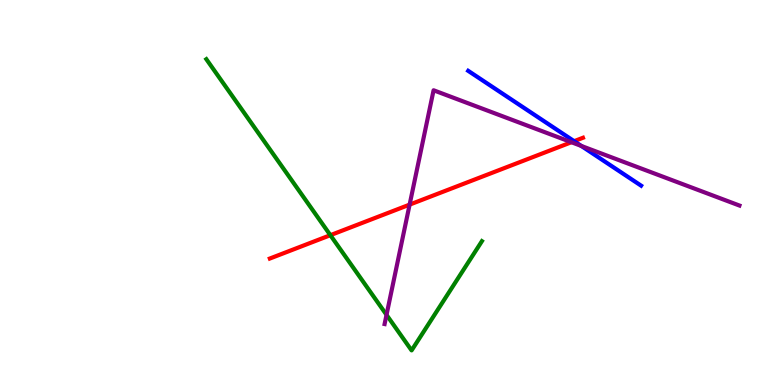[{'lines': ['blue', 'red'], 'intersections': [{'x': 7.41, 'y': 6.33}]}, {'lines': ['green', 'red'], 'intersections': [{'x': 4.26, 'y': 3.89}]}, {'lines': ['purple', 'red'], 'intersections': [{'x': 5.29, 'y': 4.69}, {'x': 7.37, 'y': 6.31}]}, {'lines': ['blue', 'green'], 'intersections': []}, {'lines': ['blue', 'purple'], 'intersections': [{'x': 7.5, 'y': 6.21}]}, {'lines': ['green', 'purple'], 'intersections': [{'x': 4.99, 'y': 1.82}]}]